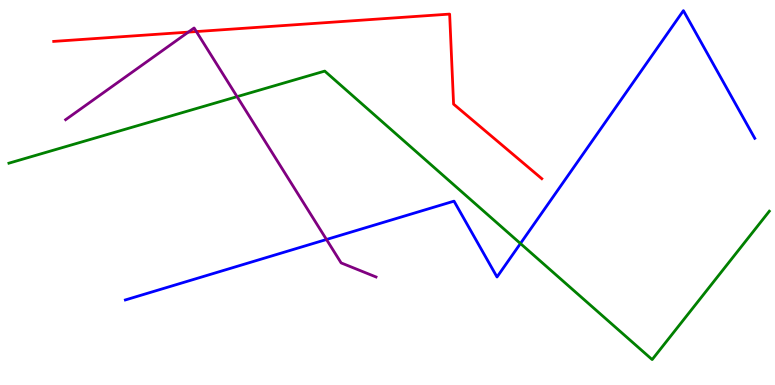[{'lines': ['blue', 'red'], 'intersections': []}, {'lines': ['green', 'red'], 'intersections': []}, {'lines': ['purple', 'red'], 'intersections': [{'x': 2.43, 'y': 9.17}, {'x': 2.53, 'y': 9.18}]}, {'lines': ['blue', 'green'], 'intersections': [{'x': 6.72, 'y': 3.67}]}, {'lines': ['blue', 'purple'], 'intersections': [{'x': 4.21, 'y': 3.78}]}, {'lines': ['green', 'purple'], 'intersections': [{'x': 3.06, 'y': 7.49}]}]